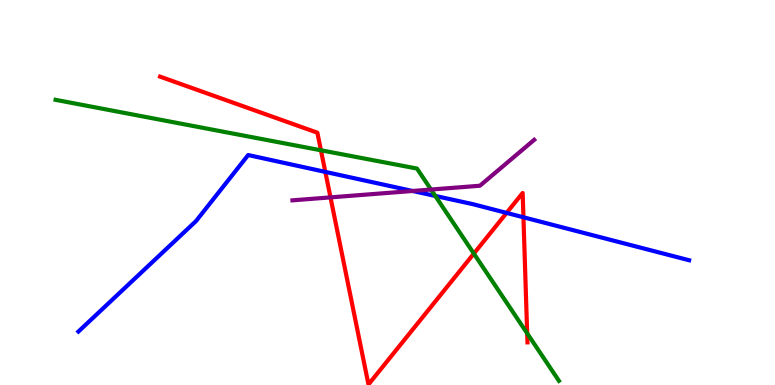[{'lines': ['blue', 'red'], 'intersections': [{'x': 4.2, 'y': 5.53}, {'x': 6.54, 'y': 4.47}, {'x': 6.75, 'y': 4.36}]}, {'lines': ['green', 'red'], 'intersections': [{'x': 4.14, 'y': 6.1}, {'x': 6.11, 'y': 3.41}, {'x': 6.8, 'y': 1.34}]}, {'lines': ['purple', 'red'], 'intersections': [{'x': 4.26, 'y': 4.87}]}, {'lines': ['blue', 'green'], 'intersections': [{'x': 5.62, 'y': 4.91}]}, {'lines': ['blue', 'purple'], 'intersections': [{'x': 5.32, 'y': 5.04}]}, {'lines': ['green', 'purple'], 'intersections': [{'x': 5.56, 'y': 5.08}]}]